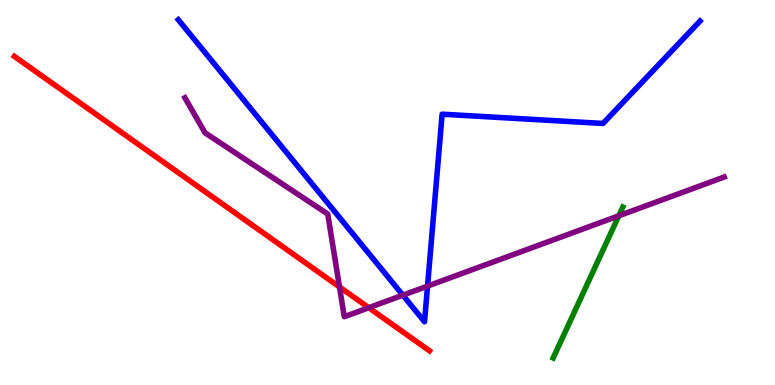[{'lines': ['blue', 'red'], 'intersections': []}, {'lines': ['green', 'red'], 'intersections': []}, {'lines': ['purple', 'red'], 'intersections': [{'x': 4.38, 'y': 2.55}, {'x': 4.76, 'y': 2.01}]}, {'lines': ['blue', 'green'], 'intersections': []}, {'lines': ['blue', 'purple'], 'intersections': [{'x': 5.2, 'y': 2.33}, {'x': 5.52, 'y': 2.57}]}, {'lines': ['green', 'purple'], 'intersections': [{'x': 7.98, 'y': 4.4}]}]